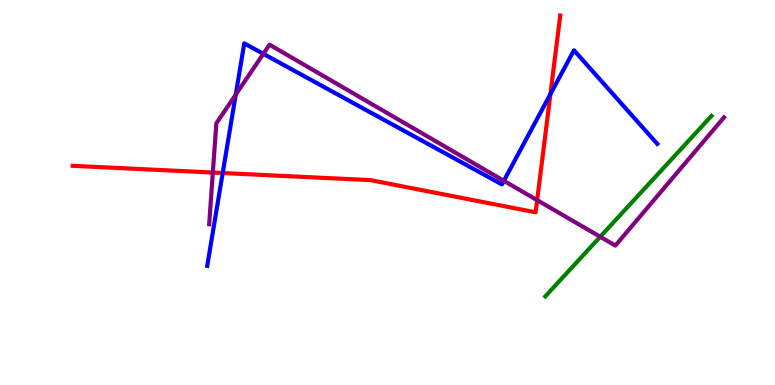[{'lines': ['blue', 'red'], 'intersections': [{'x': 2.87, 'y': 5.51}, {'x': 7.1, 'y': 7.56}]}, {'lines': ['green', 'red'], 'intersections': []}, {'lines': ['purple', 'red'], 'intersections': [{'x': 2.75, 'y': 5.52}, {'x': 6.93, 'y': 4.8}]}, {'lines': ['blue', 'green'], 'intersections': []}, {'lines': ['blue', 'purple'], 'intersections': [{'x': 3.04, 'y': 7.54}, {'x': 3.4, 'y': 8.6}, {'x': 6.5, 'y': 5.3}]}, {'lines': ['green', 'purple'], 'intersections': [{'x': 7.74, 'y': 3.85}]}]